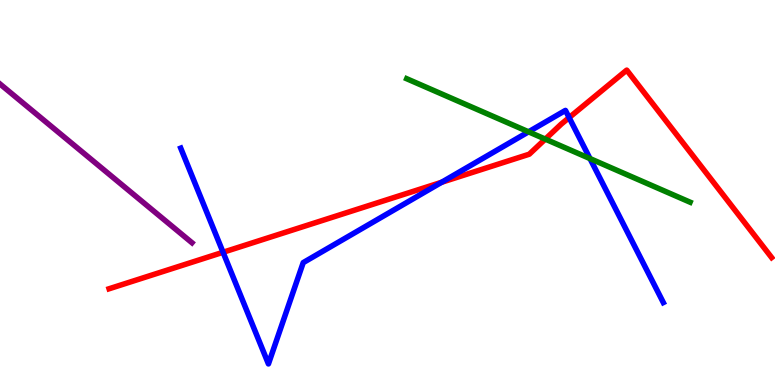[{'lines': ['blue', 'red'], 'intersections': [{'x': 2.88, 'y': 3.45}, {'x': 5.7, 'y': 5.27}, {'x': 7.34, 'y': 6.95}]}, {'lines': ['green', 'red'], 'intersections': [{'x': 7.04, 'y': 6.39}]}, {'lines': ['purple', 'red'], 'intersections': []}, {'lines': ['blue', 'green'], 'intersections': [{'x': 6.82, 'y': 6.58}, {'x': 7.61, 'y': 5.88}]}, {'lines': ['blue', 'purple'], 'intersections': []}, {'lines': ['green', 'purple'], 'intersections': []}]